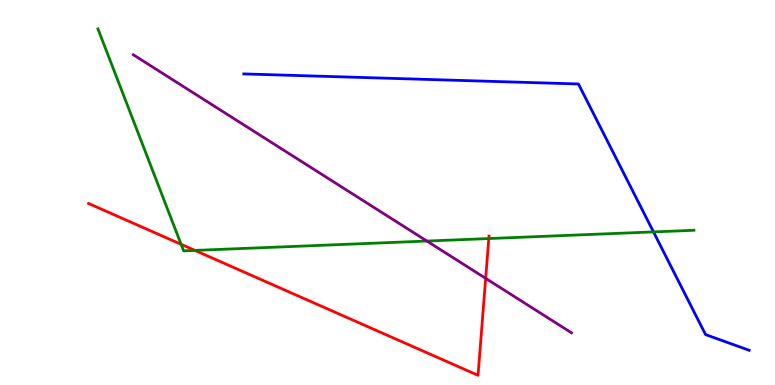[{'lines': ['blue', 'red'], 'intersections': []}, {'lines': ['green', 'red'], 'intersections': [{'x': 2.34, 'y': 3.65}, {'x': 2.52, 'y': 3.5}, {'x': 6.31, 'y': 3.8}]}, {'lines': ['purple', 'red'], 'intersections': [{'x': 6.27, 'y': 2.77}]}, {'lines': ['blue', 'green'], 'intersections': [{'x': 8.43, 'y': 3.98}]}, {'lines': ['blue', 'purple'], 'intersections': []}, {'lines': ['green', 'purple'], 'intersections': [{'x': 5.51, 'y': 3.74}]}]